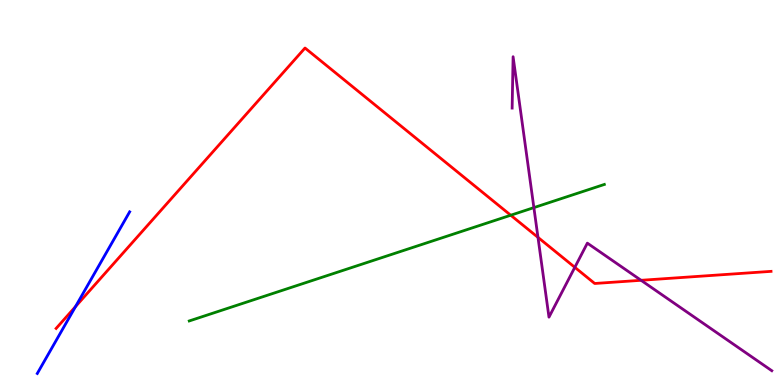[{'lines': ['blue', 'red'], 'intersections': [{'x': 0.974, 'y': 2.04}]}, {'lines': ['green', 'red'], 'intersections': [{'x': 6.59, 'y': 4.41}]}, {'lines': ['purple', 'red'], 'intersections': [{'x': 6.94, 'y': 3.83}, {'x': 7.42, 'y': 3.06}, {'x': 8.27, 'y': 2.72}]}, {'lines': ['blue', 'green'], 'intersections': []}, {'lines': ['blue', 'purple'], 'intersections': []}, {'lines': ['green', 'purple'], 'intersections': [{'x': 6.89, 'y': 4.61}]}]